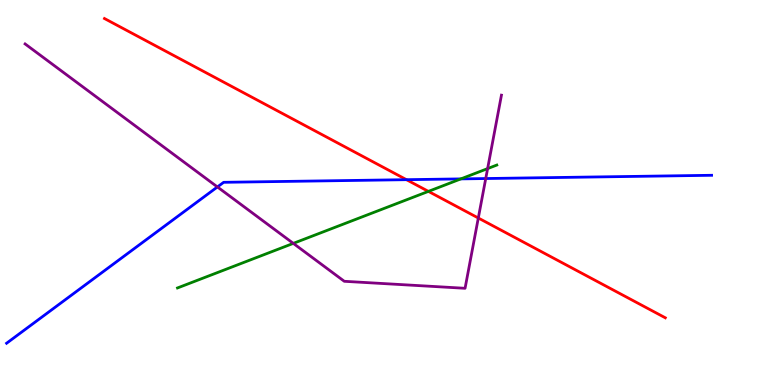[{'lines': ['blue', 'red'], 'intersections': [{'x': 5.24, 'y': 5.33}]}, {'lines': ['green', 'red'], 'intersections': [{'x': 5.53, 'y': 5.03}]}, {'lines': ['purple', 'red'], 'intersections': [{'x': 6.17, 'y': 4.34}]}, {'lines': ['blue', 'green'], 'intersections': [{'x': 5.95, 'y': 5.35}]}, {'lines': ['blue', 'purple'], 'intersections': [{'x': 2.81, 'y': 5.14}, {'x': 6.27, 'y': 5.36}]}, {'lines': ['green', 'purple'], 'intersections': [{'x': 3.78, 'y': 3.68}, {'x': 6.29, 'y': 5.62}]}]